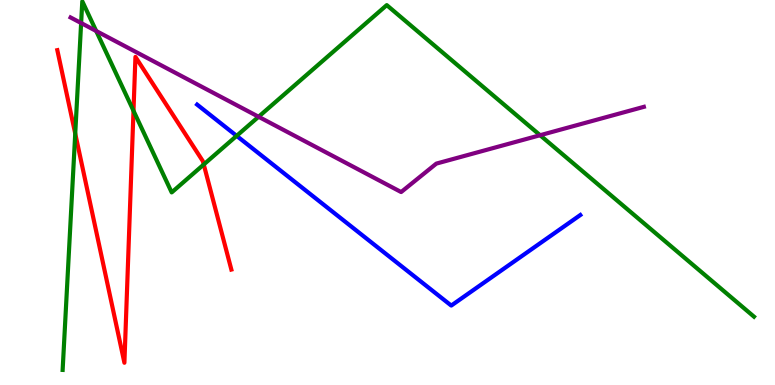[{'lines': ['blue', 'red'], 'intersections': []}, {'lines': ['green', 'red'], 'intersections': [{'x': 0.971, 'y': 6.53}, {'x': 1.72, 'y': 7.12}, {'x': 2.63, 'y': 5.73}]}, {'lines': ['purple', 'red'], 'intersections': []}, {'lines': ['blue', 'green'], 'intersections': [{'x': 3.05, 'y': 6.47}]}, {'lines': ['blue', 'purple'], 'intersections': []}, {'lines': ['green', 'purple'], 'intersections': [{'x': 1.05, 'y': 9.4}, {'x': 1.24, 'y': 9.2}, {'x': 3.34, 'y': 6.97}, {'x': 6.97, 'y': 6.49}]}]